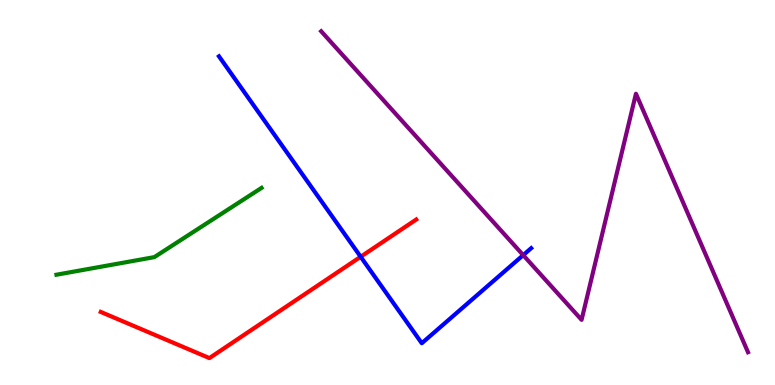[{'lines': ['blue', 'red'], 'intersections': [{'x': 4.65, 'y': 3.33}]}, {'lines': ['green', 'red'], 'intersections': []}, {'lines': ['purple', 'red'], 'intersections': []}, {'lines': ['blue', 'green'], 'intersections': []}, {'lines': ['blue', 'purple'], 'intersections': [{'x': 6.75, 'y': 3.37}]}, {'lines': ['green', 'purple'], 'intersections': []}]